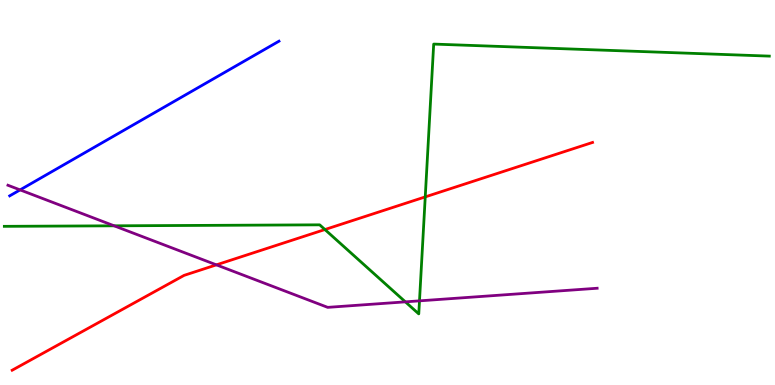[{'lines': ['blue', 'red'], 'intersections': []}, {'lines': ['green', 'red'], 'intersections': [{'x': 4.19, 'y': 4.04}, {'x': 5.49, 'y': 4.89}]}, {'lines': ['purple', 'red'], 'intersections': [{'x': 2.79, 'y': 3.12}]}, {'lines': ['blue', 'green'], 'intersections': []}, {'lines': ['blue', 'purple'], 'intersections': [{'x': 0.259, 'y': 5.07}]}, {'lines': ['green', 'purple'], 'intersections': [{'x': 1.47, 'y': 4.13}, {'x': 5.23, 'y': 2.16}, {'x': 5.41, 'y': 2.19}]}]